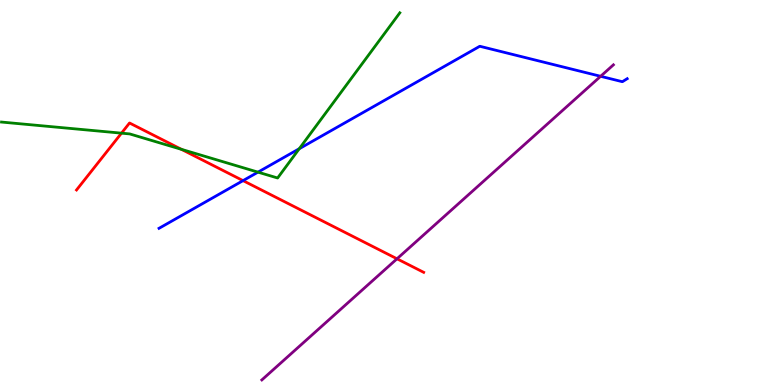[{'lines': ['blue', 'red'], 'intersections': [{'x': 3.14, 'y': 5.31}]}, {'lines': ['green', 'red'], 'intersections': [{'x': 1.57, 'y': 6.54}, {'x': 2.34, 'y': 6.12}]}, {'lines': ['purple', 'red'], 'intersections': [{'x': 5.12, 'y': 3.28}]}, {'lines': ['blue', 'green'], 'intersections': [{'x': 3.33, 'y': 5.53}, {'x': 3.86, 'y': 6.14}]}, {'lines': ['blue', 'purple'], 'intersections': [{'x': 7.75, 'y': 8.02}]}, {'lines': ['green', 'purple'], 'intersections': []}]